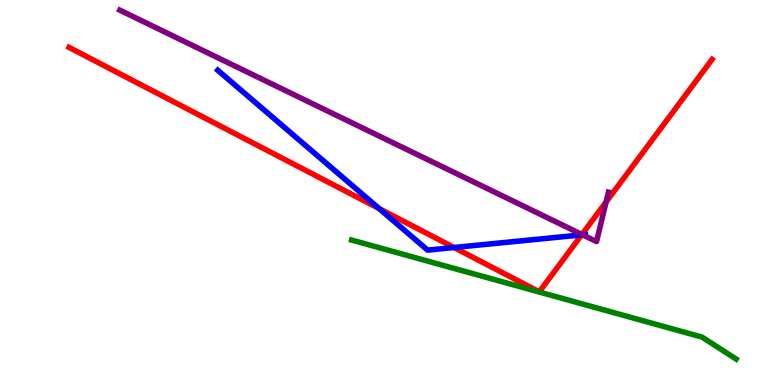[{'lines': ['blue', 'red'], 'intersections': [{'x': 4.89, 'y': 4.58}, {'x': 5.86, 'y': 3.57}, {'x': 7.5, 'y': 3.9}]}, {'lines': ['green', 'red'], 'intersections': []}, {'lines': ['purple', 'red'], 'intersections': [{'x': 7.51, 'y': 3.91}, {'x': 7.82, 'y': 4.75}]}, {'lines': ['blue', 'green'], 'intersections': []}, {'lines': ['blue', 'purple'], 'intersections': [{'x': 7.52, 'y': 3.9}]}, {'lines': ['green', 'purple'], 'intersections': []}]